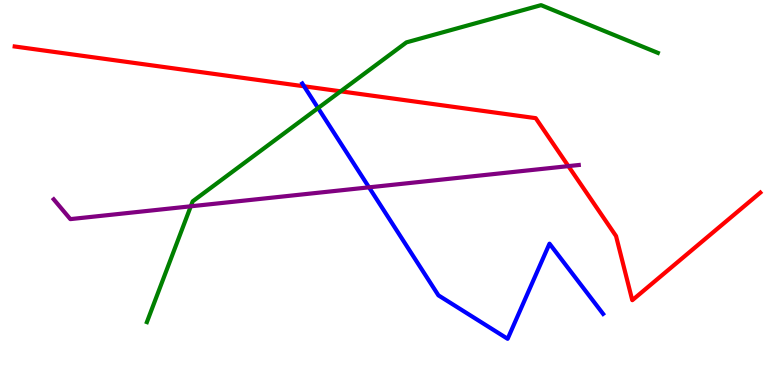[{'lines': ['blue', 'red'], 'intersections': [{'x': 3.92, 'y': 7.76}]}, {'lines': ['green', 'red'], 'intersections': [{'x': 4.4, 'y': 7.63}]}, {'lines': ['purple', 'red'], 'intersections': [{'x': 7.33, 'y': 5.69}]}, {'lines': ['blue', 'green'], 'intersections': [{'x': 4.1, 'y': 7.19}]}, {'lines': ['blue', 'purple'], 'intersections': [{'x': 4.76, 'y': 5.13}]}, {'lines': ['green', 'purple'], 'intersections': [{'x': 2.46, 'y': 4.64}]}]